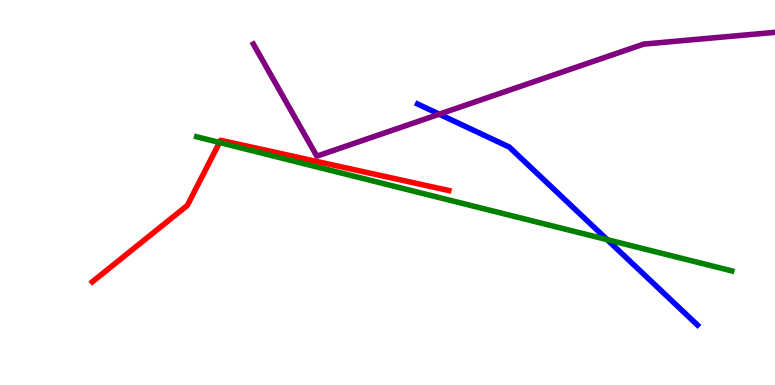[{'lines': ['blue', 'red'], 'intersections': []}, {'lines': ['green', 'red'], 'intersections': [{'x': 2.83, 'y': 6.3}]}, {'lines': ['purple', 'red'], 'intersections': []}, {'lines': ['blue', 'green'], 'intersections': [{'x': 7.83, 'y': 3.78}]}, {'lines': ['blue', 'purple'], 'intersections': [{'x': 5.67, 'y': 7.03}]}, {'lines': ['green', 'purple'], 'intersections': []}]